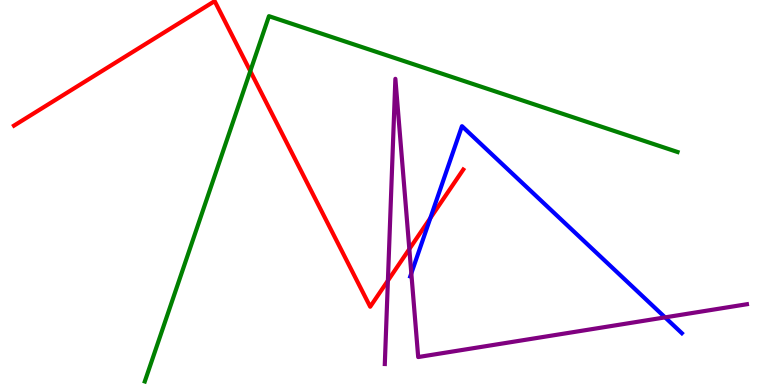[{'lines': ['blue', 'red'], 'intersections': [{'x': 5.55, 'y': 4.34}]}, {'lines': ['green', 'red'], 'intersections': [{'x': 3.23, 'y': 8.15}]}, {'lines': ['purple', 'red'], 'intersections': [{'x': 5.01, 'y': 2.71}, {'x': 5.28, 'y': 3.53}]}, {'lines': ['blue', 'green'], 'intersections': []}, {'lines': ['blue', 'purple'], 'intersections': [{'x': 5.31, 'y': 2.9}, {'x': 8.58, 'y': 1.76}]}, {'lines': ['green', 'purple'], 'intersections': []}]